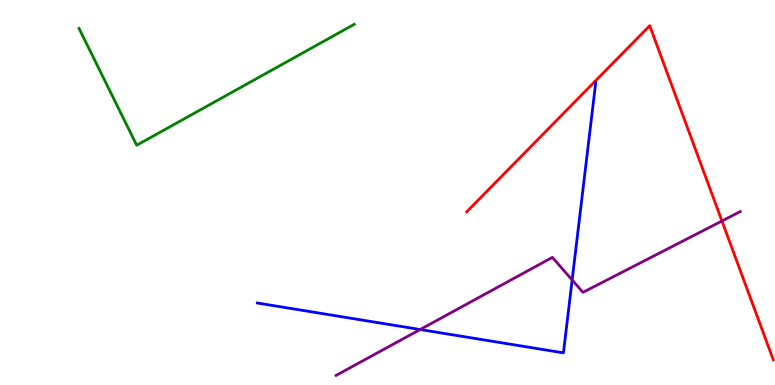[{'lines': ['blue', 'red'], 'intersections': []}, {'lines': ['green', 'red'], 'intersections': []}, {'lines': ['purple', 'red'], 'intersections': [{'x': 9.32, 'y': 4.26}]}, {'lines': ['blue', 'green'], 'intersections': []}, {'lines': ['blue', 'purple'], 'intersections': [{'x': 5.42, 'y': 1.44}, {'x': 7.38, 'y': 2.73}]}, {'lines': ['green', 'purple'], 'intersections': []}]